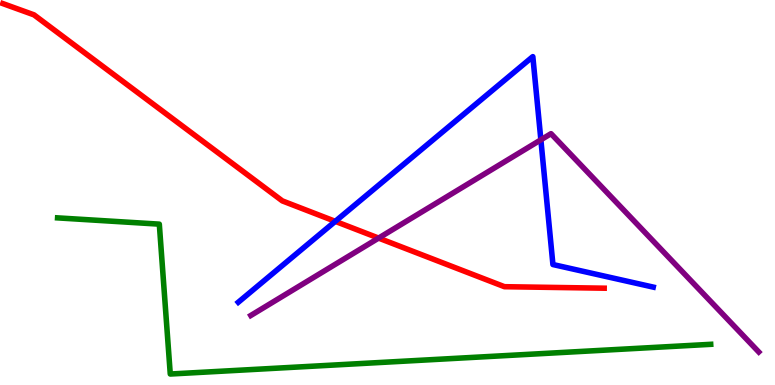[{'lines': ['blue', 'red'], 'intersections': [{'x': 4.33, 'y': 4.25}]}, {'lines': ['green', 'red'], 'intersections': []}, {'lines': ['purple', 'red'], 'intersections': [{'x': 4.89, 'y': 3.82}]}, {'lines': ['blue', 'green'], 'intersections': []}, {'lines': ['blue', 'purple'], 'intersections': [{'x': 6.98, 'y': 6.37}]}, {'lines': ['green', 'purple'], 'intersections': []}]